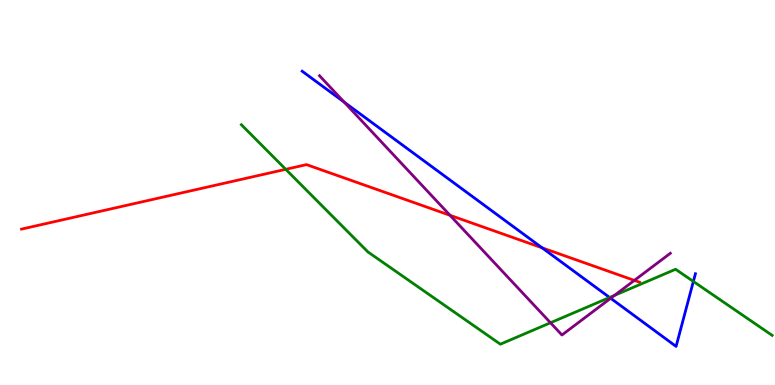[{'lines': ['blue', 'red'], 'intersections': [{'x': 7.0, 'y': 3.56}]}, {'lines': ['green', 'red'], 'intersections': [{'x': 3.69, 'y': 5.6}]}, {'lines': ['purple', 'red'], 'intersections': [{'x': 5.81, 'y': 4.41}, {'x': 8.19, 'y': 2.72}]}, {'lines': ['blue', 'green'], 'intersections': [{'x': 7.87, 'y': 2.27}, {'x': 8.95, 'y': 2.69}]}, {'lines': ['blue', 'purple'], 'intersections': [{'x': 4.44, 'y': 7.35}, {'x': 7.88, 'y': 2.25}]}, {'lines': ['green', 'purple'], 'intersections': [{'x': 7.1, 'y': 1.62}, {'x': 7.93, 'y': 2.33}]}]